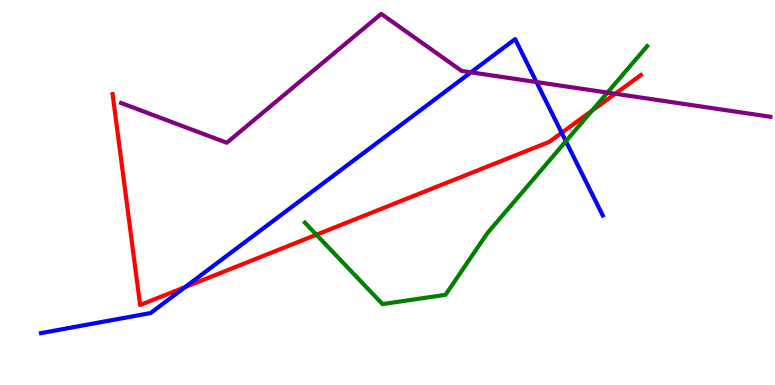[{'lines': ['blue', 'red'], 'intersections': [{'x': 2.39, 'y': 2.54}, {'x': 7.25, 'y': 6.55}]}, {'lines': ['green', 'red'], 'intersections': [{'x': 4.08, 'y': 3.9}, {'x': 7.64, 'y': 7.12}]}, {'lines': ['purple', 'red'], 'intersections': [{'x': 7.94, 'y': 7.57}]}, {'lines': ['blue', 'green'], 'intersections': [{'x': 7.3, 'y': 6.33}]}, {'lines': ['blue', 'purple'], 'intersections': [{'x': 6.08, 'y': 8.12}, {'x': 6.92, 'y': 7.87}]}, {'lines': ['green', 'purple'], 'intersections': [{'x': 7.84, 'y': 7.6}]}]